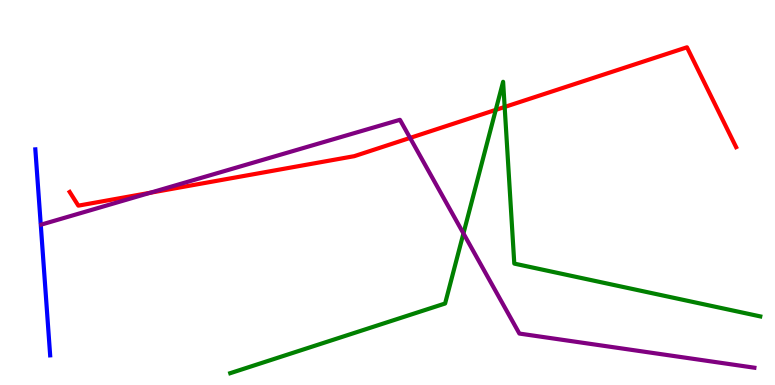[{'lines': ['blue', 'red'], 'intersections': []}, {'lines': ['green', 'red'], 'intersections': [{'x': 6.4, 'y': 7.15}, {'x': 6.51, 'y': 7.22}]}, {'lines': ['purple', 'red'], 'intersections': [{'x': 1.94, 'y': 4.99}, {'x': 5.29, 'y': 6.42}]}, {'lines': ['blue', 'green'], 'intersections': []}, {'lines': ['blue', 'purple'], 'intersections': []}, {'lines': ['green', 'purple'], 'intersections': [{'x': 5.98, 'y': 3.94}]}]